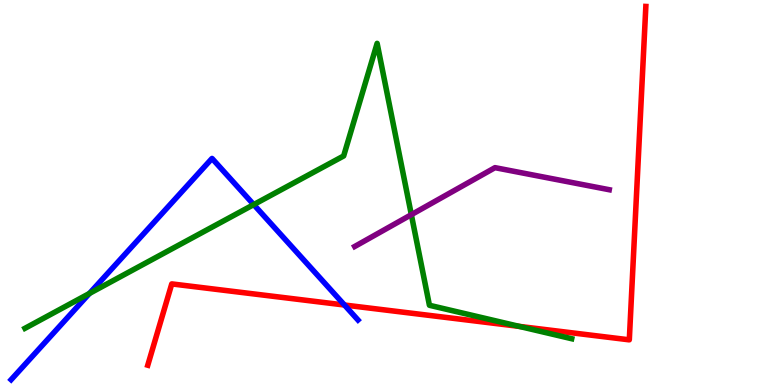[{'lines': ['blue', 'red'], 'intersections': [{'x': 4.44, 'y': 2.08}]}, {'lines': ['green', 'red'], 'intersections': [{'x': 6.7, 'y': 1.52}]}, {'lines': ['purple', 'red'], 'intersections': []}, {'lines': ['blue', 'green'], 'intersections': [{'x': 1.15, 'y': 2.38}, {'x': 3.27, 'y': 4.69}]}, {'lines': ['blue', 'purple'], 'intersections': []}, {'lines': ['green', 'purple'], 'intersections': [{'x': 5.31, 'y': 4.42}]}]